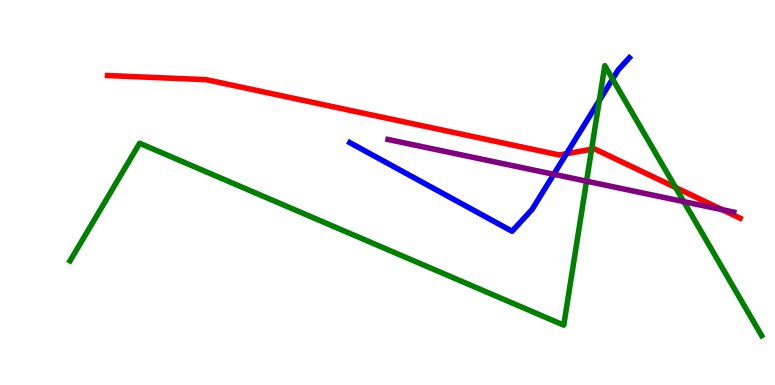[{'lines': ['blue', 'red'], 'intersections': [{'x': 7.31, 'y': 6.01}]}, {'lines': ['green', 'red'], 'intersections': [{'x': 7.63, 'y': 6.12}, {'x': 8.72, 'y': 5.13}]}, {'lines': ['purple', 'red'], 'intersections': [{'x': 9.32, 'y': 4.55}]}, {'lines': ['blue', 'green'], 'intersections': [{'x': 7.73, 'y': 7.39}, {'x': 7.9, 'y': 7.95}]}, {'lines': ['blue', 'purple'], 'intersections': [{'x': 7.15, 'y': 5.47}]}, {'lines': ['green', 'purple'], 'intersections': [{'x': 7.57, 'y': 5.29}, {'x': 8.82, 'y': 4.76}]}]